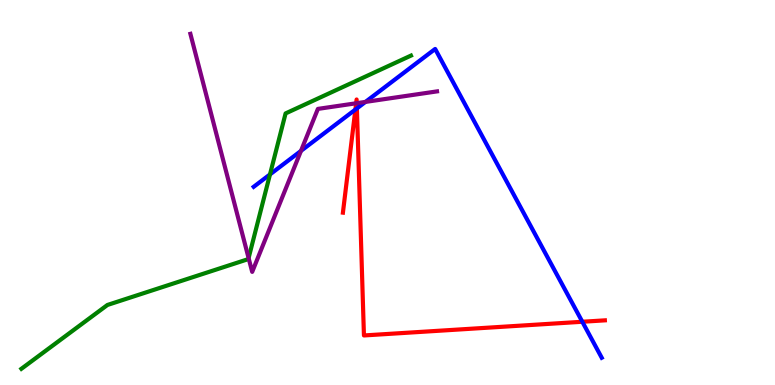[{'lines': ['blue', 'red'], 'intersections': [{'x': 4.59, 'y': 7.15}, {'x': 4.6, 'y': 7.18}, {'x': 7.51, 'y': 1.64}]}, {'lines': ['green', 'red'], 'intersections': []}, {'lines': ['purple', 'red'], 'intersections': [{'x': 4.6, 'y': 7.32}, {'x': 4.6, 'y': 7.32}]}, {'lines': ['blue', 'green'], 'intersections': [{'x': 3.48, 'y': 5.47}]}, {'lines': ['blue', 'purple'], 'intersections': [{'x': 3.88, 'y': 6.08}, {'x': 4.72, 'y': 7.35}]}, {'lines': ['green', 'purple'], 'intersections': [{'x': 3.21, 'y': 3.3}]}]